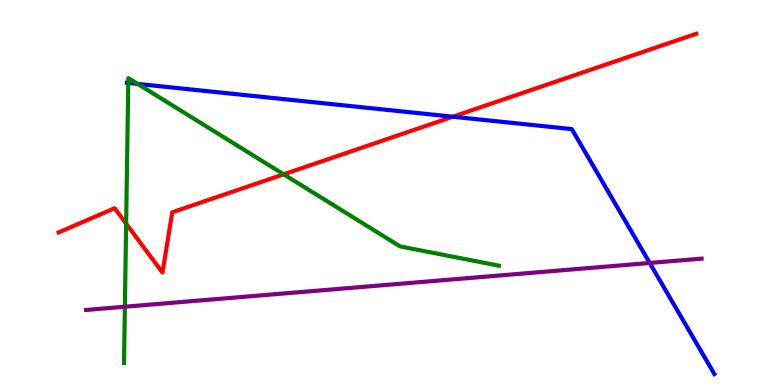[{'lines': ['blue', 'red'], 'intersections': [{'x': 5.84, 'y': 6.97}]}, {'lines': ['green', 'red'], 'intersections': [{'x': 1.63, 'y': 4.19}, {'x': 3.66, 'y': 5.47}]}, {'lines': ['purple', 'red'], 'intersections': []}, {'lines': ['blue', 'green'], 'intersections': [{'x': 1.66, 'y': 7.85}, {'x': 1.78, 'y': 7.82}]}, {'lines': ['blue', 'purple'], 'intersections': [{'x': 8.38, 'y': 3.17}]}, {'lines': ['green', 'purple'], 'intersections': [{'x': 1.61, 'y': 2.03}]}]